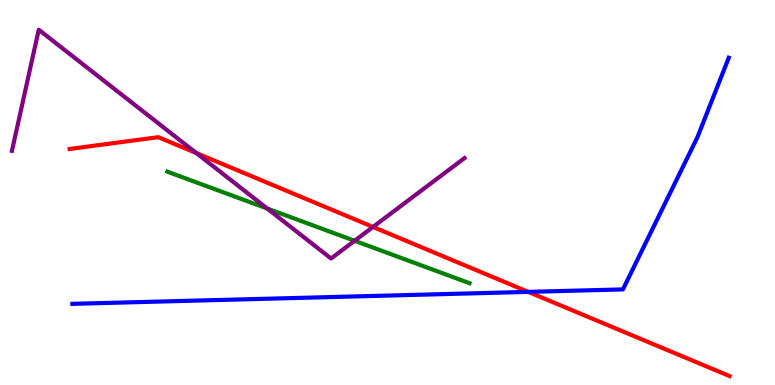[{'lines': ['blue', 'red'], 'intersections': [{'x': 6.82, 'y': 2.42}]}, {'lines': ['green', 'red'], 'intersections': []}, {'lines': ['purple', 'red'], 'intersections': [{'x': 2.53, 'y': 6.02}, {'x': 4.81, 'y': 4.11}]}, {'lines': ['blue', 'green'], 'intersections': []}, {'lines': ['blue', 'purple'], 'intersections': []}, {'lines': ['green', 'purple'], 'intersections': [{'x': 3.45, 'y': 4.58}, {'x': 4.58, 'y': 3.75}]}]